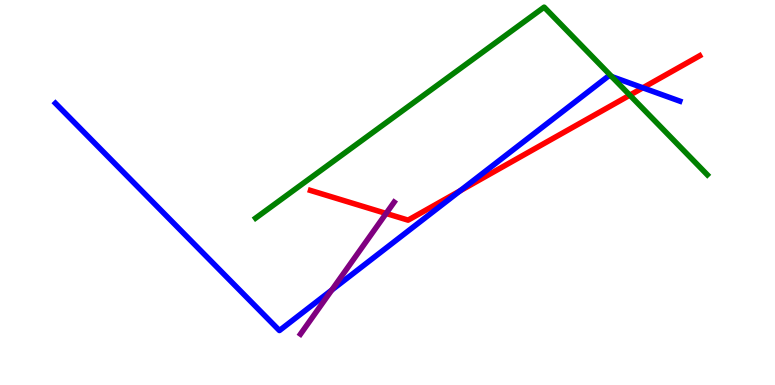[{'lines': ['blue', 'red'], 'intersections': [{'x': 5.94, 'y': 5.04}, {'x': 8.29, 'y': 7.72}]}, {'lines': ['green', 'red'], 'intersections': [{'x': 8.13, 'y': 7.53}]}, {'lines': ['purple', 'red'], 'intersections': [{'x': 4.98, 'y': 4.46}]}, {'lines': ['blue', 'green'], 'intersections': [{'x': 7.89, 'y': 8.01}]}, {'lines': ['blue', 'purple'], 'intersections': [{'x': 4.28, 'y': 2.47}]}, {'lines': ['green', 'purple'], 'intersections': []}]